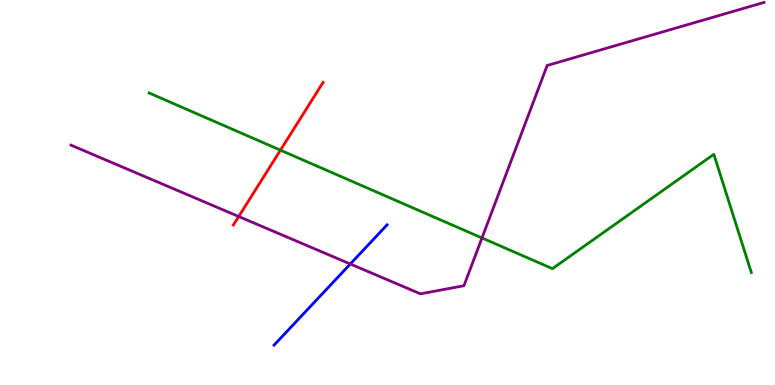[{'lines': ['blue', 'red'], 'intersections': []}, {'lines': ['green', 'red'], 'intersections': [{'x': 3.62, 'y': 6.1}]}, {'lines': ['purple', 'red'], 'intersections': [{'x': 3.08, 'y': 4.38}]}, {'lines': ['blue', 'green'], 'intersections': []}, {'lines': ['blue', 'purple'], 'intersections': [{'x': 4.52, 'y': 3.14}]}, {'lines': ['green', 'purple'], 'intersections': [{'x': 6.22, 'y': 3.82}]}]